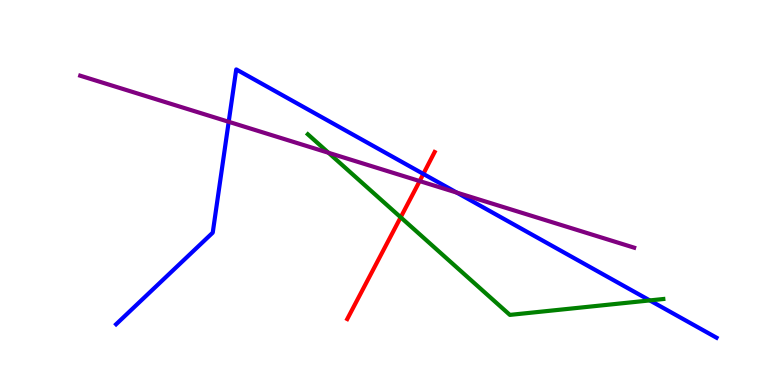[{'lines': ['blue', 'red'], 'intersections': [{'x': 5.46, 'y': 5.48}]}, {'lines': ['green', 'red'], 'intersections': [{'x': 5.17, 'y': 4.36}]}, {'lines': ['purple', 'red'], 'intersections': [{'x': 5.41, 'y': 5.3}]}, {'lines': ['blue', 'green'], 'intersections': [{'x': 8.38, 'y': 2.2}]}, {'lines': ['blue', 'purple'], 'intersections': [{'x': 2.95, 'y': 6.84}, {'x': 5.89, 'y': 5.0}]}, {'lines': ['green', 'purple'], 'intersections': [{'x': 4.24, 'y': 6.03}]}]